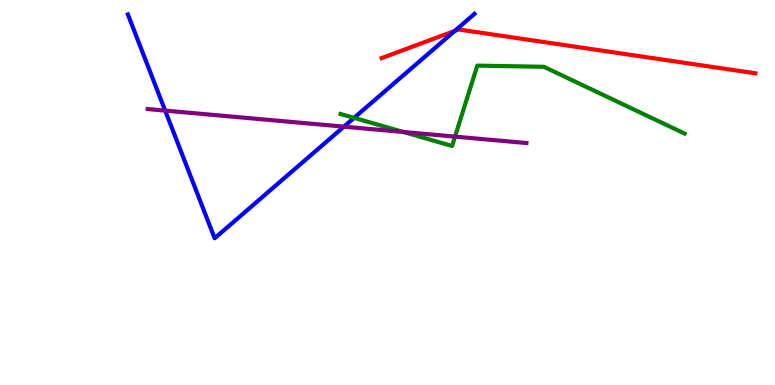[{'lines': ['blue', 'red'], 'intersections': [{'x': 5.87, 'y': 9.2}]}, {'lines': ['green', 'red'], 'intersections': []}, {'lines': ['purple', 'red'], 'intersections': []}, {'lines': ['blue', 'green'], 'intersections': [{'x': 4.57, 'y': 6.94}]}, {'lines': ['blue', 'purple'], 'intersections': [{'x': 2.13, 'y': 7.13}, {'x': 4.44, 'y': 6.71}]}, {'lines': ['green', 'purple'], 'intersections': [{'x': 5.2, 'y': 6.57}, {'x': 5.87, 'y': 6.45}]}]